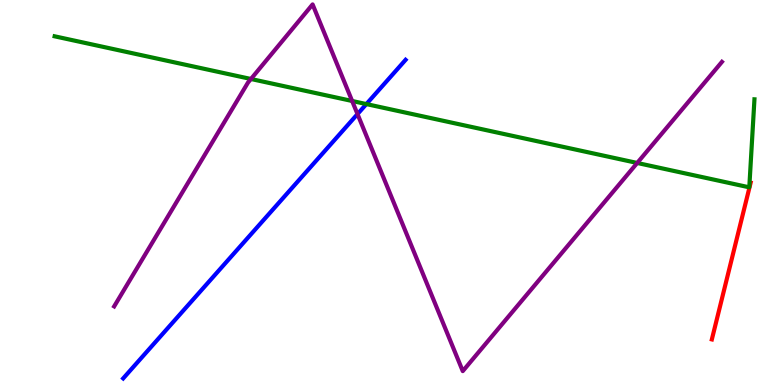[{'lines': ['blue', 'red'], 'intersections': []}, {'lines': ['green', 'red'], 'intersections': []}, {'lines': ['purple', 'red'], 'intersections': []}, {'lines': ['blue', 'green'], 'intersections': [{'x': 4.73, 'y': 7.3}]}, {'lines': ['blue', 'purple'], 'intersections': [{'x': 4.61, 'y': 7.04}]}, {'lines': ['green', 'purple'], 'intersections': [{'x': 3.24, 'y': 7.95}, {'x': 4.54, 'y': 7.38}, {'x': 8.22, 'y': 5.77}]}]